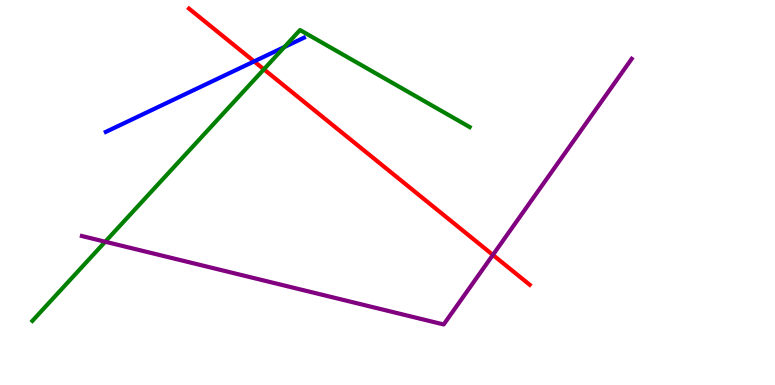[{'lines': ['blue', 'red'], 'intersections': [{'x': 3.28, 'y': 8.41}]}, {'lines': ['green', 'red'], 'intersections': [{'x': 3.41, 'y': 8.2}]}, {'lines': ['purple', 'red'], 'intersections': [{'x': 6.36, 'y': 3.38}]}, {'lines': ['blue', 'green'], 'intersections': [{'x': 3.67, 'y': 8.78}]}, {'lines': ['blue', 'purple'], 'intersections': []}, {'lines': ['green', 'purple'], 'intersections': [{'x': 1.36, 'y': 3.72}]}]